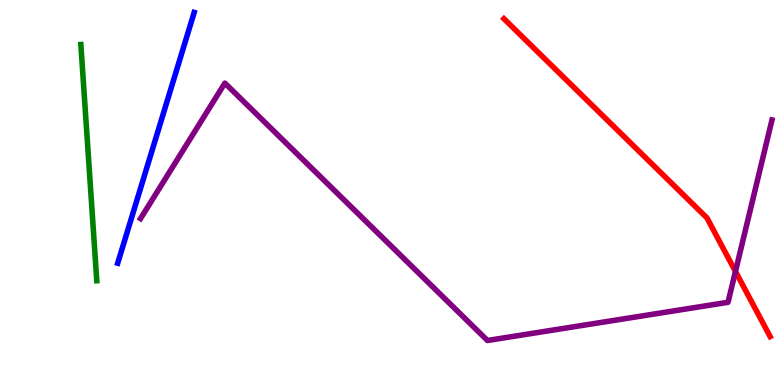[{'lines': ['blue', 'red'], 'intersections': []}, {'lines': ['green', 'red'], 'intersections': []}, {'lines': ['purple', 'red'], 'intersections': [{'x': 9.49, 'y': 2.95}]}, {'lines': ['blue', 'green'], 'intersections': []}, {'lines': ['blue', 'purple'], 'intersections': []}, {'lines': ['green', 'purple'], 'intersections': []}]